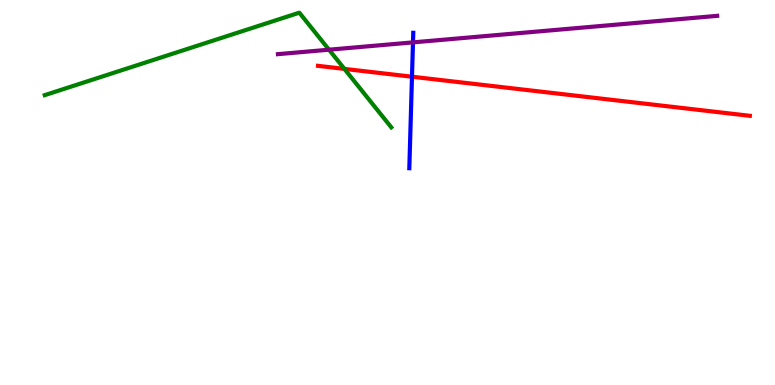[{'lines': ['blue', 'red'], 'intersections': [{'x': 5.32, 'y': 8.01}]}, {'lines': ['green', 'red'], 'intersections': [{'x': 4.44, 'y': 8.21}]}, {'lines': ['purple', 'red'], 'intersections': []}, {'lines': ['blue', 'green'], 'intersections': []}, {'lines': ['blue', 'purple'], 'intersections': [{'x': 5.33, 'y': 8.9}]}, {'lines': ['green', 'purple'], 'intersections': [{'x': 4.25, 'y': 8.71}]}]